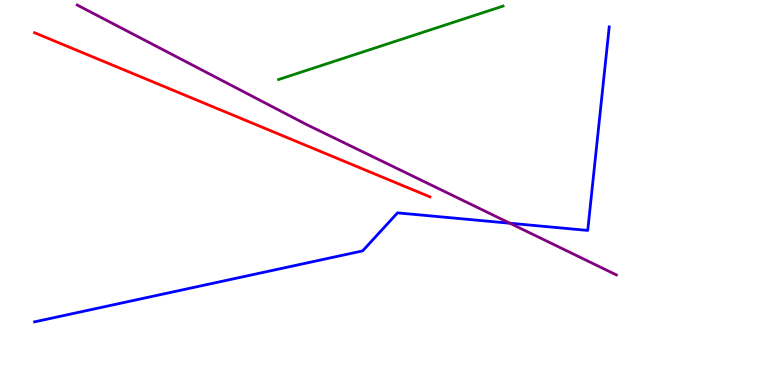[{'lines': ['blue', 'red'], 'intersections': []}, {'lines': ['green', 'red'], 'intersections': []}, {'lines': ['purple', 'red'], 'intersections': []}, {'lines': ['blue', 'green'], 'intersections': []}, {'lines': ['blue', 'purple'], 'intersections': [{'x': 6.58, 'y': 4.2}]}, {'lines': ['green', 'purple'], 'intersections': []}]